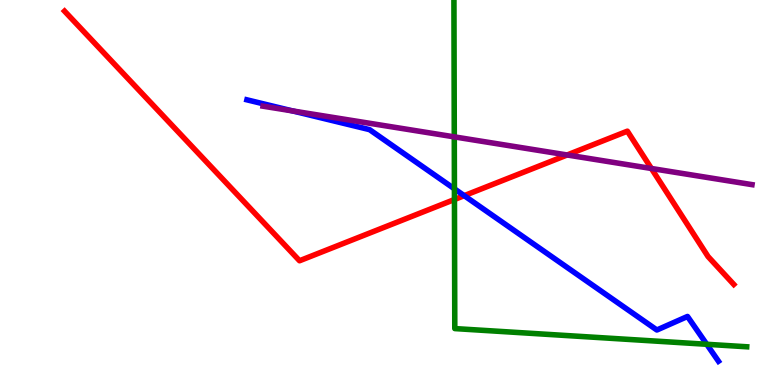[{'lines': ['blue', 'red'], 'intersections': [{'x': 5.99, 'y': 4.92}]}, {'lines': ['green', 'red'], 'intersections': [{'x': 5.86, 'y': 4.82}]}, {'lines': ['purple', 'red'], 'intersections': [{'x': 7.32, 'y': 5.97}, {'x': 8.41, 'y': 5.62}]}, {'lines': ['blue', 'green'], 'intersections': [{'x': 5.86, 'y': 5.1}, {'x': 9.12, 'y': 1.06}]}, {'lines': ['blue', 'purple'], 'intersections': [{'x': 3.78, 'y': 7.12}]}, {'lines': ['green', 'purple'], 'intersections': [{'x': 5.86, 'y': 6.45}]}]